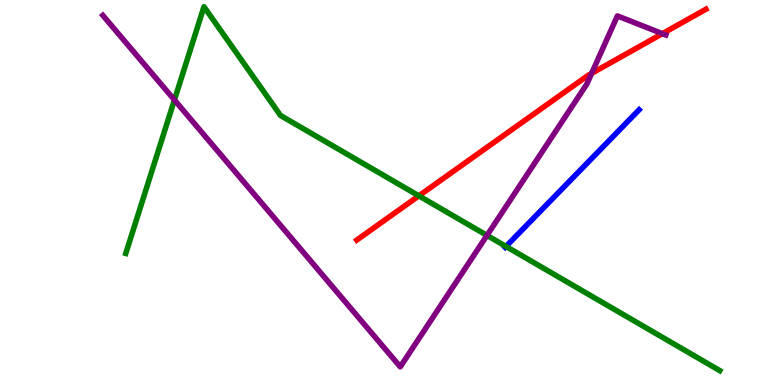[{'lines': ['blue', 'red'], 'intersections': []}, {'lines': ['green', 'red'], 'intersections': [{'x': 5.4, 'y': 4.91}]}, {'lines': ['purple', 'red'], 'intersections': [{'x': 7.63, 'y': 8.1}, {'x': 8.55, 'y': 9.13}]}, {'lines': ['blue', 'green'], 'intersections': [{'x': 6.53, 'y': 3.6}]}, {'lines': ['blue', 'purple'], 'intersections': []}, {'lines': ['green', 'purple'], 'intersections': [{'x': 2.25, 'y': 7.4}, {'x': 6.28, 'y': 3.89}]}]